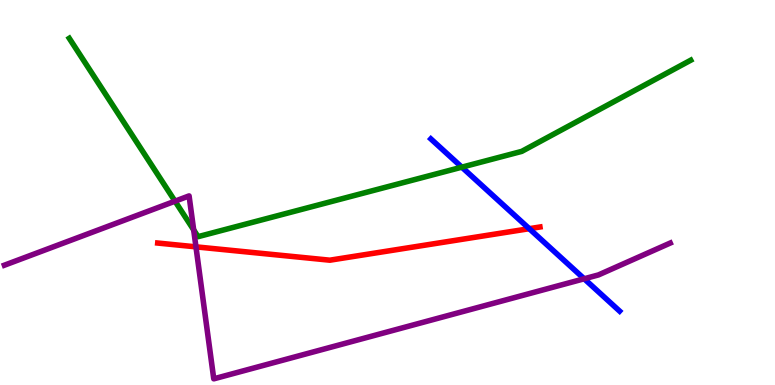[{'lines': ['blue', 'red'], 'intersections': [{'x': 6.83, 'y': 4.06}]}, {'lines': ['green', 'red'], 'intersections': []}, {'lines': ['purple', 'red'], 'intersections': [{'x': 2.53, 'y': 3.59}]}, {'lines': ['blue', 'green'], 'intersections': [{'x': 5.96, 'y': 5.66}]}, {'lines': ['blue', 'purple'], 'intersections': [{'x': 7.54, 'y': 2.76}]}, {'lines': ['green', 'purple'], 'intersections': [{'x': 2.26, 'y': 4.77}, {'x': 2.5, 'y': 4.03}]}]